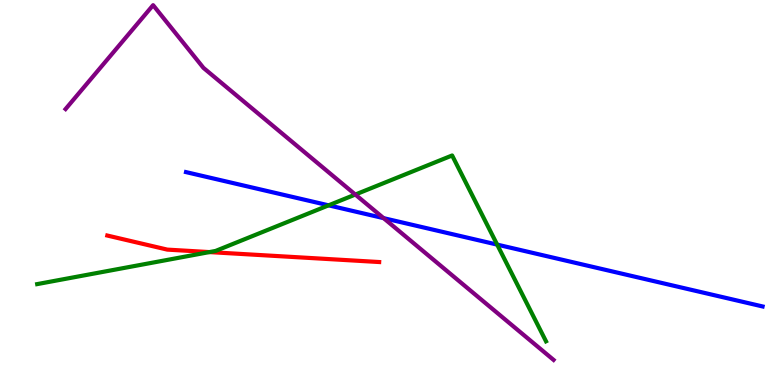[{'lines': ['blue', 'red'], 'intersections': []}, {'lines': ['green', 'red'], 'intersections': [{'x': 2.7, 'y': 3.45}]}, {'lines': ['purple', 'red'], 'intersections': []}, {'lines': ['blue', 'green'], 'intersections': [{'x': 4.24, 'y': 4.67}, {'x': 6.41, 'y': 3.65}]}, {'lines': ['blue', 'purple'], 'intersections': [{'x': 4.95, 'y': 4.33}]}, {'lines': ['green', 'purple'], 'intersections': [{'x': 4.58, 'y': 4.95}]}]